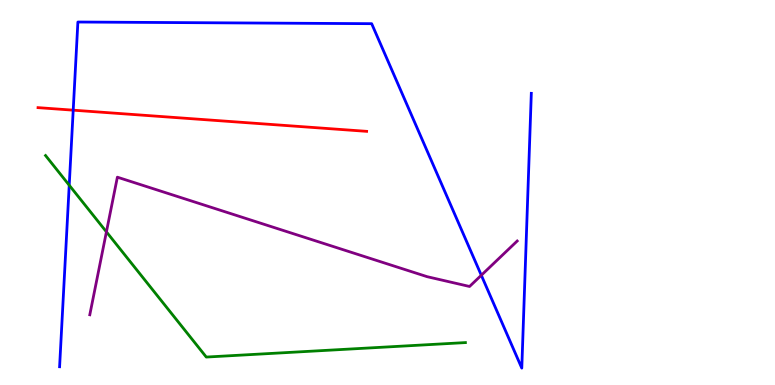[{'lines': ['blue', 'red'], 'intersections': [{'x': 0.945, 'y': 7.14}]}, {'lines': ['green', 'red'], 'intersections': []}, {'lines': ['purple', 'red'], 'intersections': []}, {'lines': ['blue', 'green'], 'intersections': [{'x': 0.893, 'y': 5.19}]}, {'lines': ['blue', 'purple'], 'intersections': [{'x': 6.21, 'y': 2.85}]}, {'lines': ['green', 'purple'], 'intersections': [{'x': 1.37, 'y': 3.98}]}]